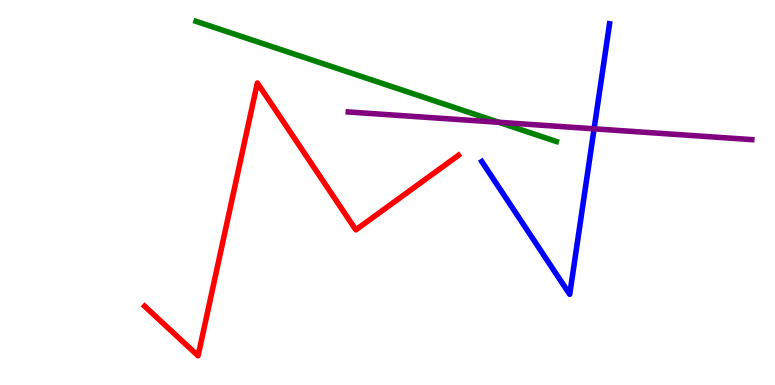[{'lines': ['blue', 'red'], 'intersections': []}, {'lines': ['green', 'red'], 'intersections': []}, {'lines': ['purple', 'red'], 'intersections': []}, {'lines': ['blue', 'green'], 'intersections': []}, {'lines': ['blue', 'purple'], 'intersections': [{'x': 7.67, 'y': 6.65}]}, {'lines': ['green', 'purple'], 'intersections': [{'x': 6.44, 'y': 6.82}]}]